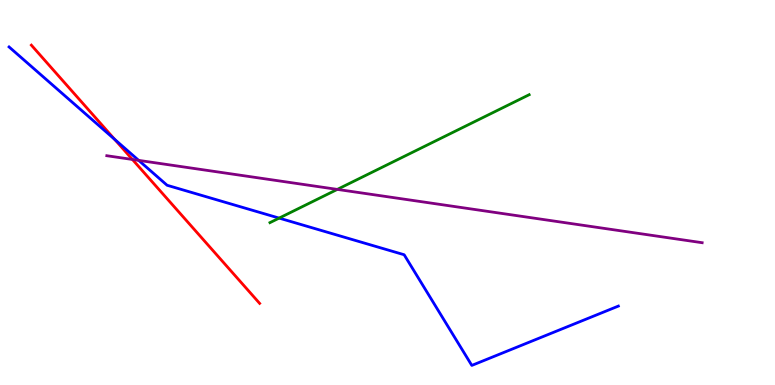[{'lines': ['blue', 'red'], 'intersections': [{'x': 1.48, 'y': 6.38}]}, {'lines': ['green', 'red'], 'intersections': []}, {'lines': ['purple', 'red'], 'intersections': [{'x': 1.71, 'y': 5.86}]}, {'lines': ['blue', 'green'], 'intersections': [{'x': 3.6, 'y': 4.34}]}, {'lines': ['blue', 'purple'], 'intersections': [{'x': 1.79, 'y': 5.83}]}, {'lines': ['green', 'purple'], 'intersections': [{'x': 4.35, 'y': 5.08}]}]